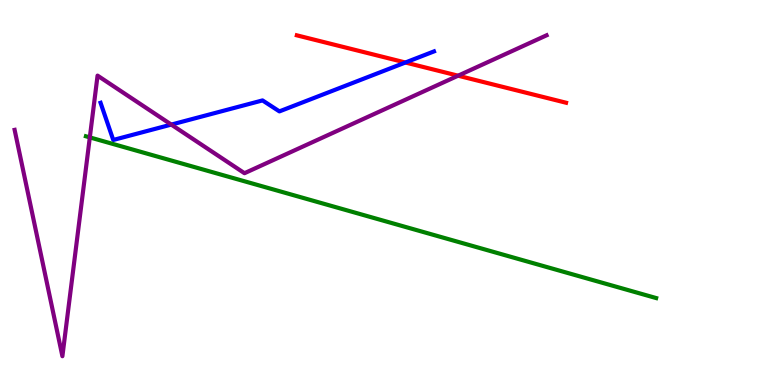[{'lines': ['blue', 'red'], 'intersections': [{'x': 5.23, 'y': 8.38}]}, {'lines': ['green', 'red'], 'intersections': []}, {'lines': ['purple', 'red'], 'intersections': [{'x': 5.91, 'y': 8.03}]}, {'lines': ['blue', 'green'], 'intersections': []}, {'lines': ['blue', 'purple'], 'intersections': [{'x': 2.21, 'y': 6.76}]}, {'lines': ['green', 'purple'], 'intersections': [{'x': 1.16, 'y': 6.43}]}]